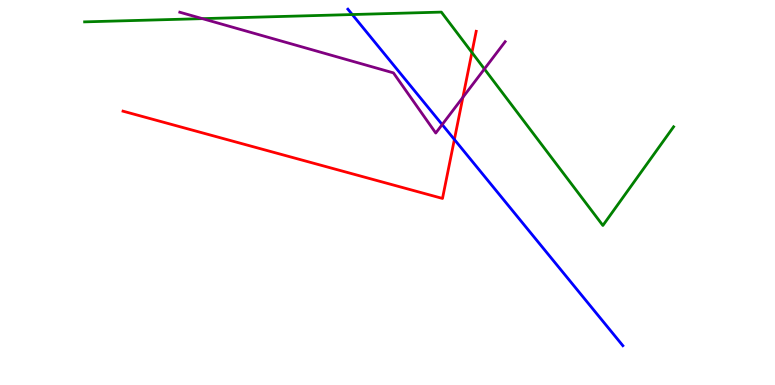[{'lines': ['blue', 'red'], 'intersections': [{'x': 5.86, 'y': 6.38}]}, {'lines': ['green', 'red'], 'intersections': [{'x': 6.09, 'y': 8.64}]}, {'lines': ['purple', 'red'], 'intersections': [{'x': 5.97, 'y': 7.47}]}, {'lines': ['blue', 'green'], 'intersections': [{'x': 4.55, 'y': 9.62}]}, {'lines': ['blue', 'purple'], 'intersections': [{'x': 5.71, 'y': 6.76}]}, {'lines': ['green', 'purple'], 'intersections': [{'x': 2.61, 'y': 9.52}, {'x': 6.25, 'y': 8.21}]}]